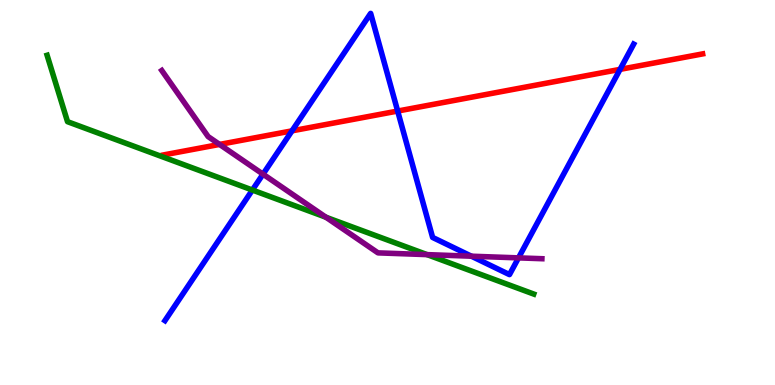[{'lines': ['blue', 'red'], 'intersections': [{'x': 3.77, 'y': 6.6}, {'x': 5.13, 'y': 7.12}, {'x': 8.0, 'y': 8.2}]}, {'lines': ['green', 'red'], 'intersections': []}, {'lines': ['purple', 'red'], 'intersections': [{'x': 2.83, 'y': 6.25}]}, {'lines': ['blue', 'green'], 'intersections': [{'x': 3.26, 'y': 5.06}]}, {'lines': ['blue', 'purple'], 'intersections': [{'x': 3.39, 'y': 5.48}, {'x': 6.08, 'y': 3.35}, {'x': 6.69, 'y': 3.3}]}, {'lines': ['green', 'purple'], 'intersections': [{'x': 4.21, 'y': 4.36}, {'x': 5.51, 'y': 3.39}]}]